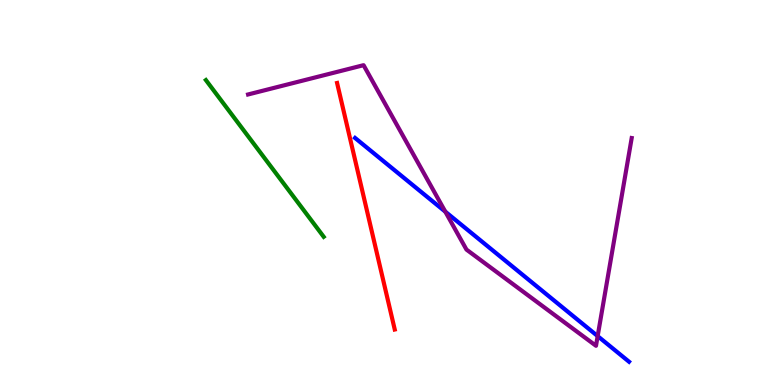[{'lines': ['blue', 'red'], 'intersections': []}, {'lines': ['green', 'red'], 'intersections': []}, {'lines': ['purple', 'red'], 'intersections': []}, {'lines': ['blue', 'green'], 'intersections': []}, {'lines': ['blue', 'purple'], 'intersections': [{'x': 5.75, 'y': 4.5}, {'x': 7.71, 'y': 1.27}]}, {'lines': ['green', 'purple'], 'intersections': []}]